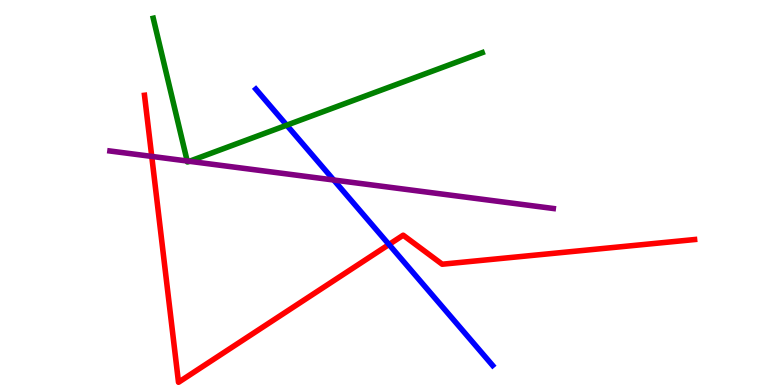[{'lines': ['blue', 'red'], 'intersections': [{'x': 5.02, 'y': 3.65}]}, {'lines': ['green', 'red'], 'intersections': []}, {'lines': ['purple', 'red'], 'intersections': [{'x': 1.96, 'y': 5.94}]}, {'lines': ['blue', 'green'], 'intersections': [{'x': 3.7, 'y': 6.75}]}, {'lines': ['blue', 'purple'], 'intersections': [{'x': 4.31, 'y': 5.32}]}, {'lines': ['green', 'purple'], 'intersections': [{'x': 2.42, 'y': 5.82}, {'x': 2.44, 'y': 5.81}]}]